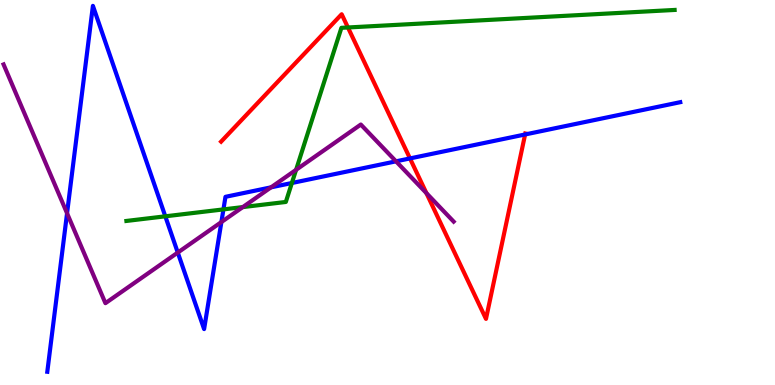[{'lines': ['blue', 'red'], 'intersections': [{'x': 5.29, 'y': 5.88}, {'x': 6.78, 'y': 6.51}]}, {'lines': ['green', 'red'], 'intersections': [{'x': 4.49, 'y': 9.29}]}, {'lines': ['purple', 'red'], 'intersections': [{'x': 5.5, 'y': 4.98}]}, {'lines': ['blue', 'green'], 'intersections': [{'x': 2.13, 'y': 4.38}, {'x': 2.88, 'y': 4.56}, {'x': 3.77, 'y': 5.25}]}, {'lines': ['blue', 'purple'], 'intersections': [{'x': 0.865, 'y': 4.46}, {'x': 2.29, 'y': 3.44}, {'x': 2.86, 'y': 4.23}, {'x': 3.5, 'y': 5.13}, {'x': 5.11, 'y': 5.81}]}, {'lines': ['green', 'purple'], 'intersections': [{'x': 3.13, 'y': 4.62}, {'x': 3.82, 'y': 5.59}]}]